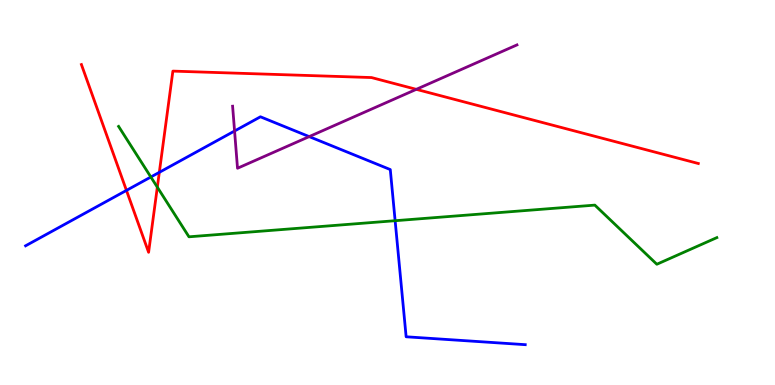[{'lines': ['blue', 'red'], 'intersections': [{'x': 1.63, 'y': 5.05}, {'x': 2.06, 'y': 5.52}]}, {'lines': ['green', 'red'], 'intersections': [{'x': 2.03, 'y': 5.14}]}, {'lines': ['purple', 'red'], 'intersections': [{'x': 5.37, 'y': 7.68}]}, {'lines': ['blue', 'green'], 'intersections': [{'x': 1.95, 'y': 5.4}, {'x': 5.1, 'y': 4.27}]}, {'lines': ['blue', 'purple'], 'intersections': [{'x': 3.03, 'y': 6.6}, {'x': 3.99, 'y': 6.45}]}, {'lines': ['green', 'purple'], 'intersections': []}]